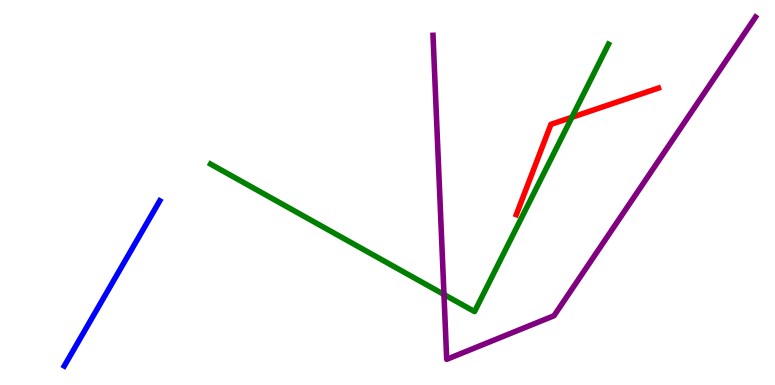[{'lines': ['blue', 'red'], 'intersections': []}, {'lines': ['green', 'red'], 'intersections': [{'x': 7.38, 'y': 6.95}]}, {'lines': ['purple', 'red'], 'intersections': []}, {'lines': ['blue', 'green'], 'intersections': []}, {'lines': ['blue', 'purple'], 'intersections': []}, {'lines': ['green', 'purple'], 'intersections': [{'x': 5.73, 'y': 2.35}]}]